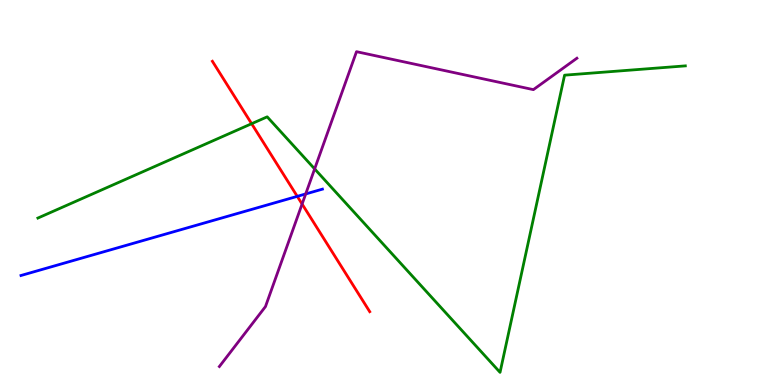[{'lines': ['blue', 'red'], 'intersections': [{'x': 3.84, 'y': 4.9}]}, {'lines': ['green', 'red'], 'intersections': [{'x': 3.25, 'y': 6.79}]}, {'lines': ['purple', 'red'], 'intersections': [{'x': 3.9, 'y': 4.7}]}, {'lines': ['blue', 'green'], 'intersections': []}, {'lines': ['blue', 'purple'], 'intersections': [{'x': 3.94, 'y': 4.96}]}, {'lines': ['green', 'purple'], 'intersections': [{'x': 4.06, 'y': 5.61}]}]